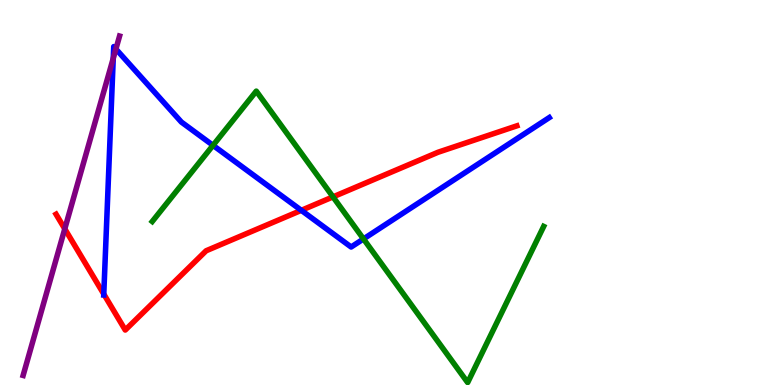[{'lines': ['blue', 'red'], 'intersections': [{'x': 1.34, 'y': 2.36}, {'x': 3.89, 'y': 4.54}]}, {'lines': ['green', 'red'], 'intersections': [{'x': 4.3, 'y': 4.89}]}, {'lines': ['purple', 'red'], 'intersections': [{'x': 0.836, 'y': 4.06}]}, {'lines': ['blue', 'green'], 'intersections': [{'x': 2.75, 'y': 6.22}, {'x': 4.69, 'y': 3.79}]}, {'lines': ['blue', 'purple'], 'intersections': [{'x': 1.46, 'y': 8.49}, {'x': 1.5, 'y': 8.73}]}, {'lines': ['green', 'purple'], 'intersections': []}]